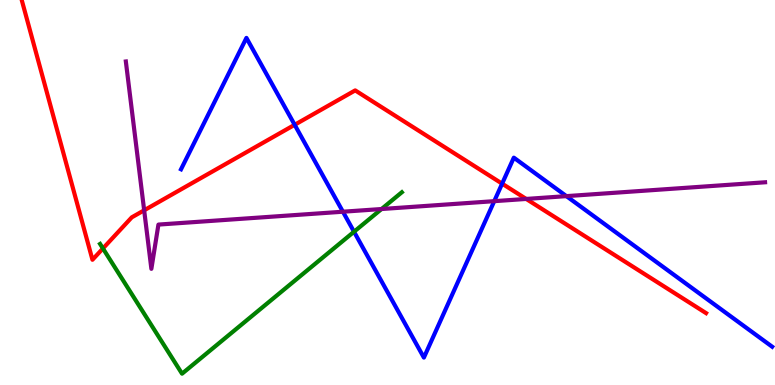[{'lines': ['blue', 'red'], 'intersections': [{'x': 3.8, 'y': 6.76}, {'x': 6.48, 'y': 5.23}]}, {'lines': ['green', 'red'], 'intersections': [{'x': 1.33, 'y': 3.55}]}, {'lines': ['purple', 'red'], 'intersections': [{'x': 1.86, 'y': 4.54}, {'x': 6.79, 'y': 4.83}]}, {'lines': ['blue', 'green'], 'intersections': [{'x': 4.57, 'y': 3.98}]}, {'lines': ['blue', 'purple'], 'intersections': [{'x': 4.42, 'y': 4.5}, {'x': 6.38, 'y': 4.77}, {'x': 7.31, 'y': 4.91}]}, {'lines': ['green', 'purple'], 'intersections': [{'x': 4.92, 'y': 4.57}]}]